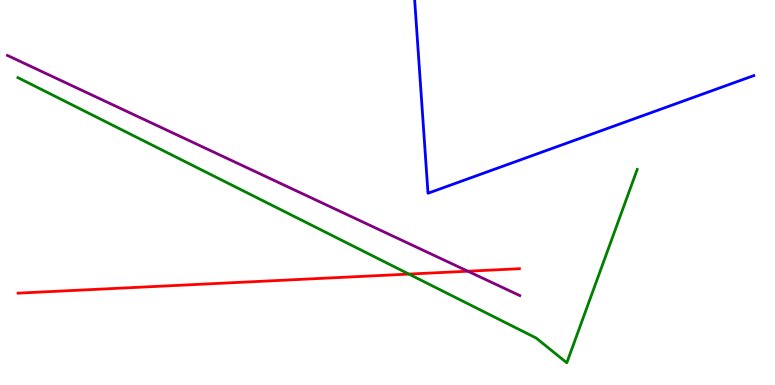[{'lines': ['blue', 'red'], 'intersections': []}, {'lines': ['green', 'red'], 'intersections': [{'x': 5.28, 'y': 2.88}]}, {'lines': ['purple', 'red'], 'intersections': [{'x': 6.04, 'y': 2.96}]}, {'lines': ['blue', 'green'], 'intersections': []}, {'lines': ['blue', 'purple'], 'intersections': []}, {'lines': ['green', 'purple'], 'intersections': []}]